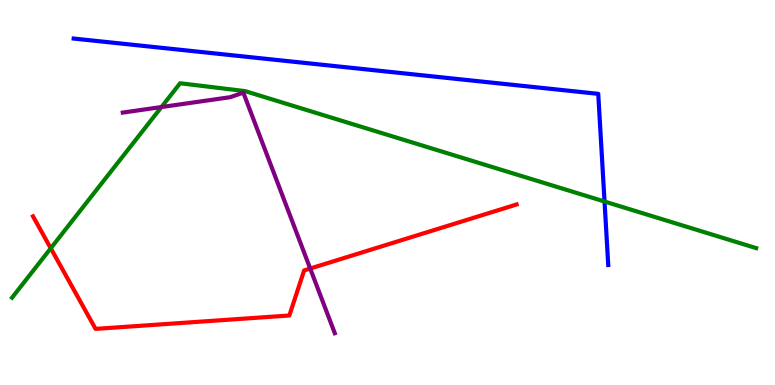[{'lines': ['blue', 'red'], 'intersections': []}, {'lines': ['green', 'red'], 'intersections': [{'x': 0.655, 'y': 3.55}]}, {'lines': ['purple', 'red'], 'intersections': [{'x': 4.0, 'y': 3.03}]}, {'lines': ['blue', 'green'], 'intersections': [{'x': 7.8, 'y': 4.77}]}, {'lines': ['blue', 'purple'], 'intersections': []}, {'lines': ['green', 'purple'], 'intersections': [{'x': 2.08, 'y': 7.22}]}]